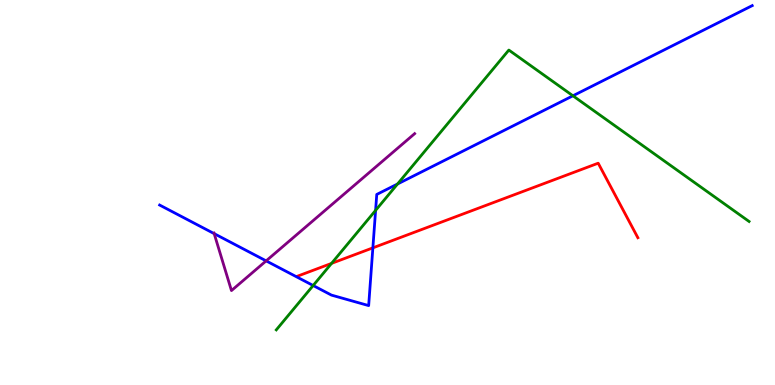[{'lines': ['blue', 'red'], 'intersections': [{'x': 4.81, 'y': 3.56}]}, {'lines': ['green', 'red'], 'intersections': [{'x': 4.28, 'y': 3.16}]}, {'lines': ['purple', 'red'], 'intersections': []}, {'lines': ['blue', 'green'], 'intersections': [{'x': 4.04, 'y': 2.58}, {'x': 4.85, 'y': 4.54}, {'x': 5.13, 'y': 5.22}, {'x': 7.39, 'y': 7.51}]}, {'lines': ['blue', 'purple'], 'intersections': [{'x': 2.76, 'y': 3.93}, {'x': 3.43, 'y': 3.22}]}, {'lines': ['green', 'purple'], 'intersections': []}]